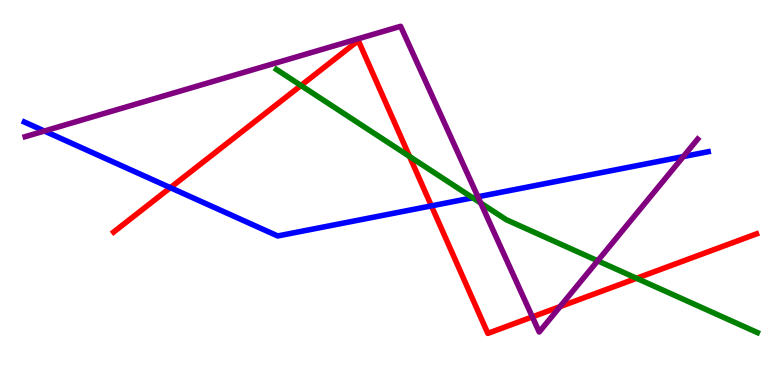[{'lines': ['blue', 'red'], 'intersections': [{'x': 2.2, 'y': 5.13}, {'x': 5.57, 'y': 4.65}]}, {'lines': ['green', 'red'], 'intersections': [{'x': 3.88, 'y': 7.78}, {'x': 5.28, 'y': 5.94}, {'x': 8.21, 'y': 2.77}]}, {'lines': ['purple', 'red'], 'intersections': [{'x': 6.87, 'y': 1.77}, {'x': 7.23, 'y': 2.04}]}, {'lines': ['blue', 'green'], 'intersections': [{'x': 6.1, 'y': 4.86}]}, {'lines': ['blue', 'purple'], 'intersections': [{'x': 0.573, 'y': 6.6}, {'x': 6.17, 'y': 4.89}, {'x': 8.82, 'y': 5.93}]}, {'lines': ['green', 'purple'], 'intersections': [{'x': 6.2, 'y': 4.73}, {'x': 7.71, 'y': 3.23}]}]